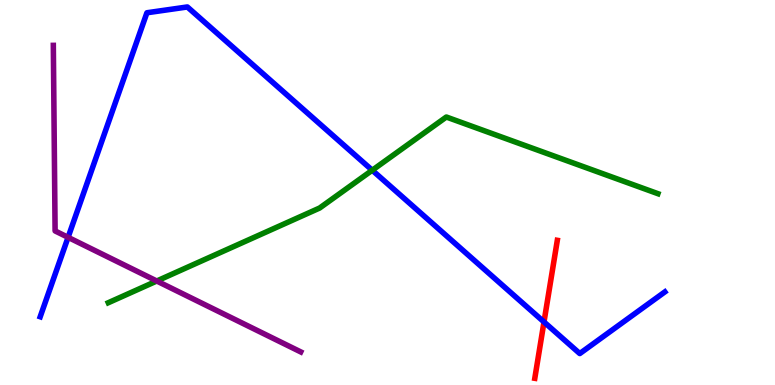[{'lines': ['blue', 'red'], 'intersections': [{'x': 7.02, 'y': 1.64}]}, {'lines': ['green', 'red'], 'intersections': []}, {'lines': ['purple', 'red'], 'intersections': []}, {'lines': ['blue', 'green'], 'intersections': [{'x': 4.8, 'y': 5.58}]}, {'lines': ['blue', 'purple'], 'intersections': [{'x': 0.878, 'y': 3.84}]}, {'lines': ['green', 'purple'], 'intersections': [{'x': 2.02, 'y': 2.7}]}]